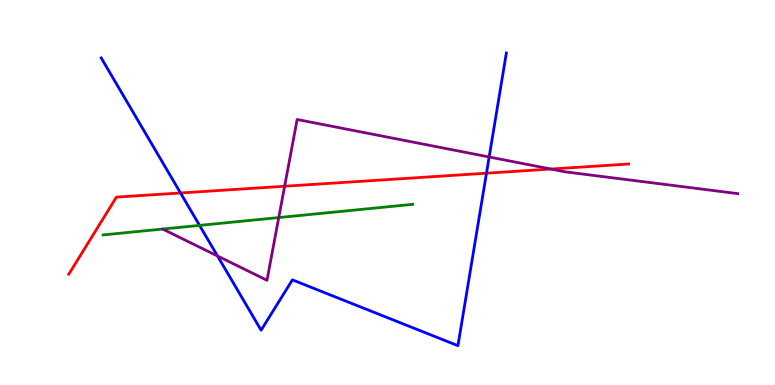[{'lines': ['blue', 'red'], 'intersections': [{'x': 2.33, 'y': 4.99}, {'x': 6.28, 'y': 5.5}]}, {'lines': ['green', 'red'], 'intersections': []}, {'lines': ['purple', 'red'], 'intersections': [{'x': 3.67, 'y': 5.16}, {'x': 7.11, 'y': 5.61}]}, {'lines': ['blue', 'green'], 'intersections': [{'x': 2.57, 'y': 4.15}]}, {'lines': ['blue', 'purple'], 'intersections': [{'x': 2.81, 'y': 3.35}, {'x': 6.31, 'y': 5.92}]}, {'lines': ['green', 'purple'], 'intersections': [{'x': 3.6, 'y': 4.35}]}]